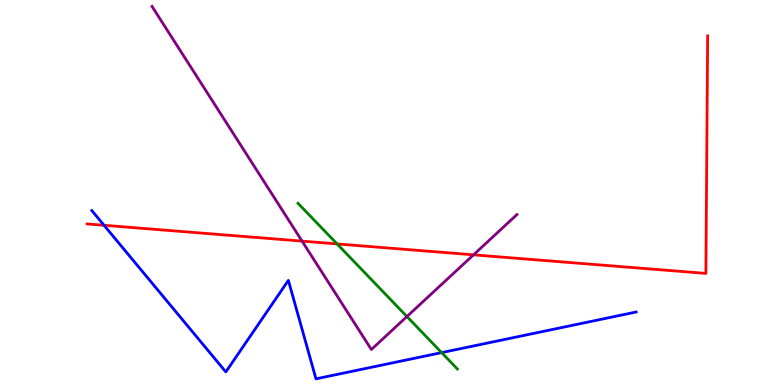[{'lines': ['blue', 'red'], 'intersections': [{'x': 1.34, 'y': 4.15}]}, {'lines': ['green', 'red'], 'intersections': [{'x': 4.35, 'y': 3.66}]}, {'lines': ['purple', 'red'], 'intersections': [{'x': 3.9, 'y': 3.74}, {'x': 6.11, 'y': 3.38}]}, {'lines': ['blue', 'green'], 'intersections': [{'x': 5.7, 'y': 0.841}]}, {'lines': ['blue', 'purple'], 'intersections': []}, {'lines': ['green', 'purple'], 'intersections': [{'x': 5.25, 'y': 1.78}]}]